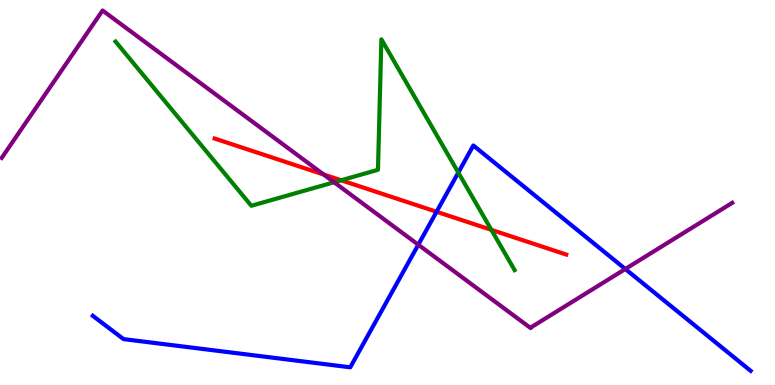[{'lines': ['blue', 'red'], 'intersections': [{'x': 5.63, 'y': 4.5}]}, {'lines': ['green', 'red'], 'intersections': [{'x': 4.4, 'y': 5.32}, {'x': 6.34, 'y': 4.03}]}, {'lines': ['purple', 'red'], 'intersections': [{'x': 4.18, 'y': 5.47}]}, {'lines': ['blue', 'green'], 'intersections': [{'x': 5.91, 'y': 5.52}]}, {'lines': ['blue', 'purple'], 'intersections': [{'x': 5.4, 'y': 3.64}, {'x': 8.07, 'y': 3.01}]}, {'lines': ['green', 'purple'], 'intersections': [{'x': 4.31, 'y': 5.27}]}]